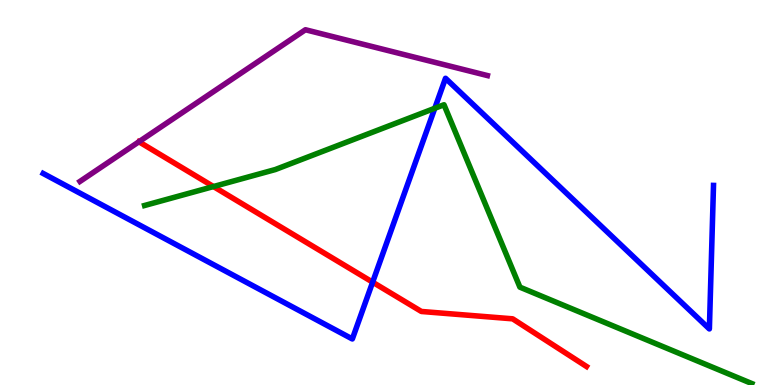[{'lines': ['blue', 'red'], 'intersections': [{'x': 4.81, 'y': 2.67}]}, {'lines': ['green', 'red'], 'intersections': [{'x': 2.75, 'y': 5.15}]}, {'lines': ['purple', 'red'], 'intersections': [{'x': 1.79, 'y': 6.32}]}, {'lines': ['blue', 'green'], 'intersections': [{'x': 5.61, 'y': 7.19}]}, {'lines': ['blue', 'purple'], 'intersections': []}, {'lines': ['green', 'purple'], 'intersections': []}]